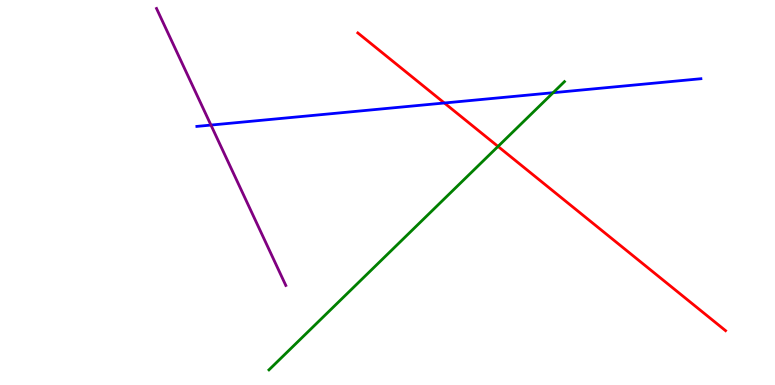[{'lines': ['blue', 'red'], 'intersections': [{'x': 5.73, 'y': 7.32}]}, {'lines': ['green', 'red'], 'intersections': [{'x': 6.43, 'y': 6.2}]}, {'lines': ['purple', 'red'], 'intersections': []}, {'lines': ['blue', 'green'], 'intersections': [{'x': 7.14, 'y': 7.59}]}, {'lines': ['blue', 'purple'], 'intersections': [{'x': 2.72, 'y': 6.75}]}, {'lines': ['green', 'purple'], 'intersections': []}]